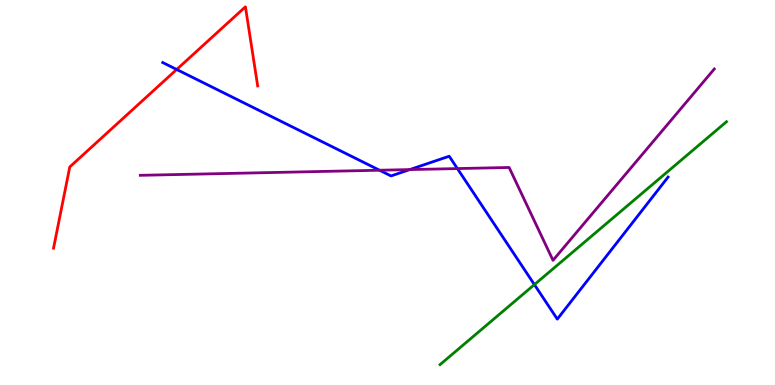[{'lines': ['blue', 'red'], 'intersections': [{'x': 2.28, 'y': 8.2}]}, {'lines': ['green', 'red'], 'intersections': []}, {'lines': ['purple', 'red'], 'intersections': []}, {'lines': ['blue', 'green'], 'intersections': [{'x': 6.9, 'y': 2.61}]}, {'lines': ['blue', 'purple'], 'intersections': [{'x': 4.9, 'y': 5.58}, {'x': 5.29, 'y': 5.6}, {'x': 5.9, 'y': 5.62}]}, {'lines': ['green', 'purple'], 'intersections': []}]